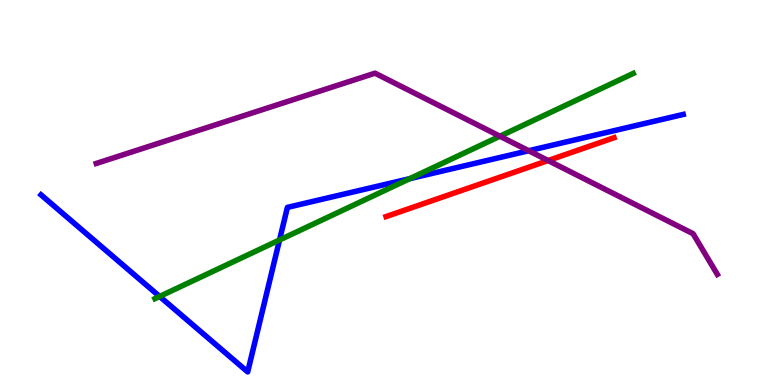[{'lines': ['blue', 'red'], 'intersections': []}, {'lines': ['green', 'red'], 'intersections': []}, {'lines': ['purple', 'red'], 'intersections': [{'x': 7.07, 'y': 5.83}]}, {'lines': ['blue', 'green'], 'intersections': [{'x': 2.06, 'y': 2.3}, {'x': 3.61, 'y': 3.77}, {'x': 5.29, 'y': 5.36}]}, {'lines': ['blue', 'purple'], 'intersections': [{'x': 6.82, 'y': 6.08}]}, {'lines': ['green', 'purple'], 'intersections': [{'x': 6.45, 'y': 6.46}]}]